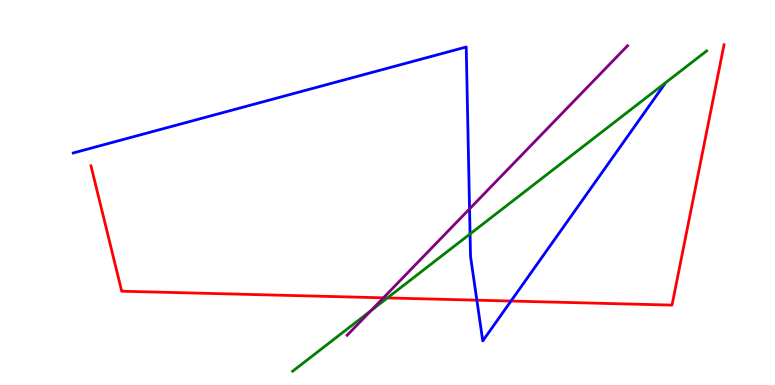[{'lines': ['blue', 'red'], 'intersections': [{'x': 6.15, 'y': 2.2}, {'x': 6.59, 'y': 2.18}]}, {'lines': ['green', 'red'], 'intersections': [{'x': 5.0, 'y': 2.26}]}, {'lines': ['purple', 'red'], 'intersections': [{'x': 4.95, 'y': 2.26}]}, {'lines': ['blue', 'green'], 'intersections': [{'x': 6.07, 'y': 3.92}]}, {'lines': ['blue', 'purple'], 'intersections': [{'x': 6.06, 'y': 4.57}]}, {'lines': ['green', 'purple'], 'intersections': [{'x': 4.79, 'y': 1.94}]}]